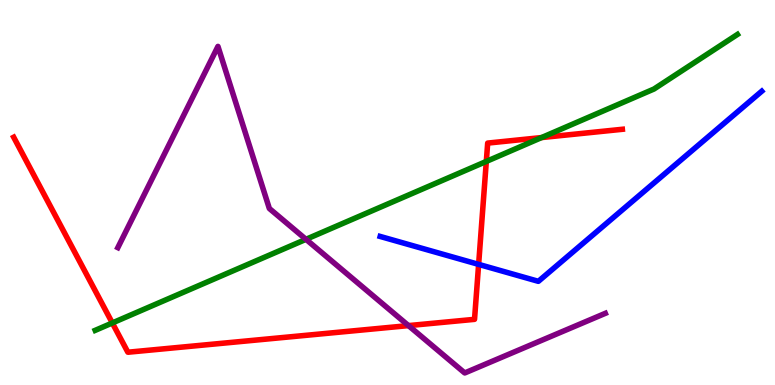[{'lines': ['blue', 'red'], 'intersections': [{'x': 6.18, 'y': 3.13}]}, {'lines': ['green', 'red'], 'intersections': [{'x': 1.45, 'y': 1.61}, {'x': 6.28, 'y': 5.81}, {'x': 6.99, 'y': 6.43}]}, {'lines': ['purple', 'red'], 'intersections': [{'x': 5.27, 'y': 1.54}]}, {'lines': ['blue', 'green'], 'intersections': []}, {'lines': ['blue', 'purple'], 'intersections': []}, {'lines': ['green', 'purple'], 'intersections': [{'x': 3.95, 'y': 3.78}]}]